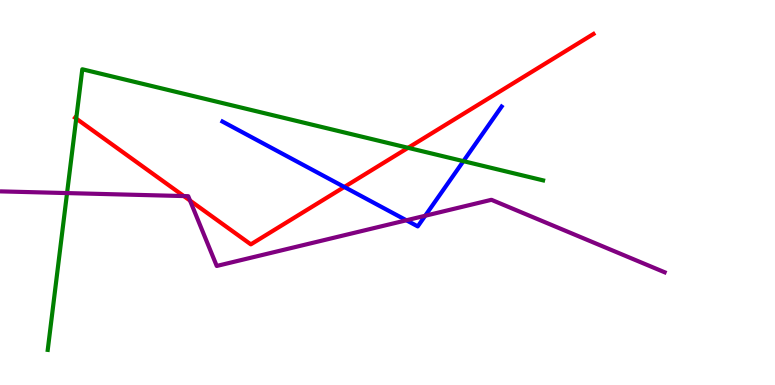[{'lines': ['blue', 'red'], 'intersections': [{'x': 4.44, 'y': 5.14}]}, {'lines': ['green', 'red'], 'intersections': [{'x': 0.984, 'y': 6.92}, {'x': 5.27, 'y': 6.16}]}, {'lines': ['purple', 'red'], 'intersections': [{'x': 2.37, 'y': 4.91}, {'x': 2.45, 'y': 4.79}]}, {'lines': ['blue', 'green'], 'intersections': [{'x': 5.98, 'y': 5.81}]}, {'lines': ['blue', 'purple'], 'intersections': [{'x': 5.24, 'y': 4.28}, {'x': 5.49, 'y': 4.4}]}, {'lines': ['green', 'purple'], 'intersections': [{'x': 0.865, 'y': 4.98}]}]